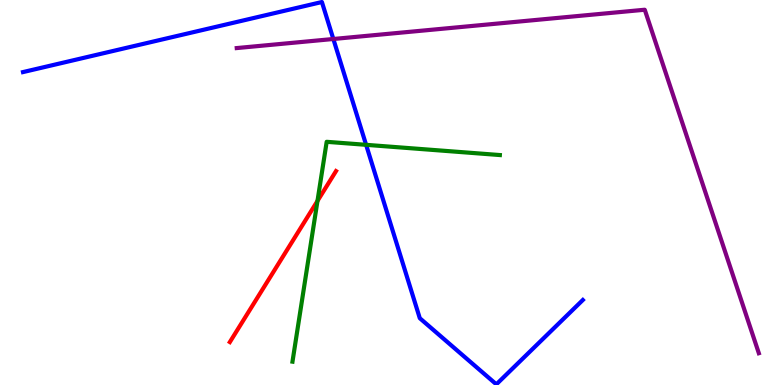[{'lines': ['blue', 'red'], 'intersections': []}, {'lines': ['green', 'red'], 'intersections': [{'x': 4.1, 'y': 4.78}]}, {'lines': ['purple', 'red'], 'intersections': []}, {'lines': ['blue', 'green'], 'intersections': [{'x': 4.72, 'y': 6.24}]}, {'lines': ['blue', 'purple'], 'intersections': [{'x': 4.3, 'y': 8.99}]}, {'lines': ['green', 'purple'], 'intersections': []}]